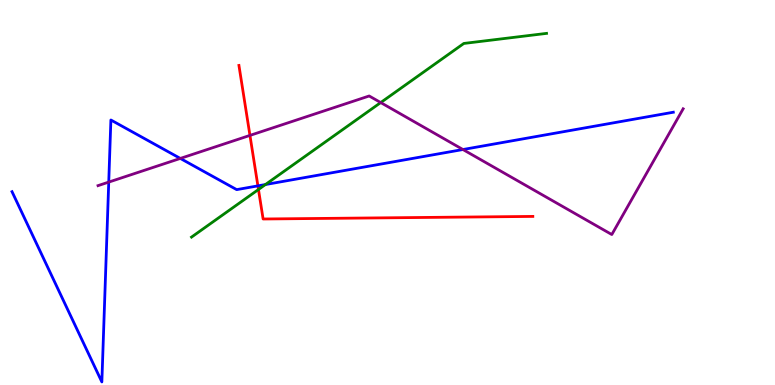[{'lines': ['blue', 'red'], 'intersections': [{'x': 3.33, 'y': 5.17}]}, {'lines': ['green', 'red'], 'intersections': [{'x': 3.34, 'y': 5.08}]}, {'lines': ['purple', 'red'], 'intersections': [{'x': 3.23, 'y': 6.48}]}, {'lines': ['blue', 'green'], 'intersections': [{'x': 3.43, 'y': 5.21}]}, {'lines': ['blue', 'purple'], 'intersections': [{'x': 1.4, 'y': 5.27}, {'x': 2.33, 'y': 5.89}, {'x': 5.97, 'y': 6.12}]}, {'lines': ['green', 'purple'], 'intersections': [{'x': 4.91, 'y': 7.34}]}]